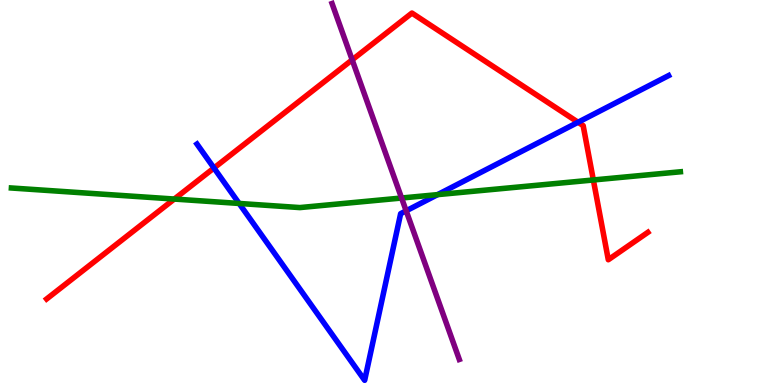[{'lines': ['blue', 'red'], 'intersections': [{'x': 2.76, 'y': 5.64}, {'x': 7.46, 'y': 6.82}]}, {'lines': ['green', 'red'], 'intersections': [{'x': 2.25, 'y': 4.83}, {'x': 7.66, 'y': 5.33}]}, {'lines': ['purple', 'red'], 'intersections': [{'x': 4.54, 'y': 8.45}]}, {'lines': ['blue', 'green'], 'intersections': [{'x': 3.09, 'y': 4.72}, {'x': 5.65, 'y': 4.94}]}, {'lines': ['blue', 'purple'], 'intersections': [{'x': 5.24, 'y': 4.52}]}, {'lines': ['green', 'purple'], 'intersections': [{'x': 5.18, 'y': 4.86}]}]